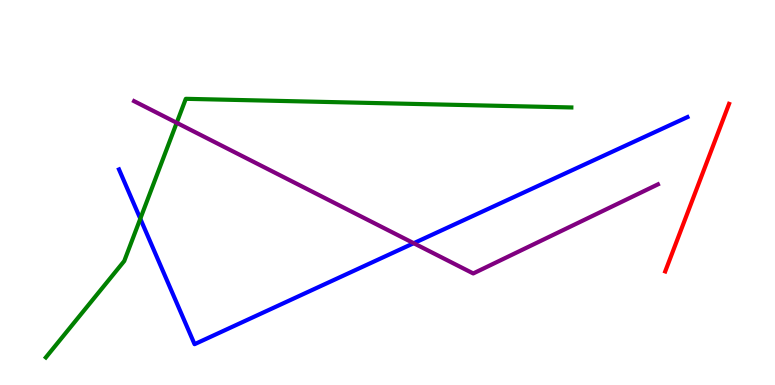[{'lines': ['blue', 'red'], 'intersections': []}, {'lines': ['green', 'red'], 'intersections': []}, {'lines': ['purple', 'red'], 'intersections': []}, {'lines': ['blue', 'green'], 'intersections': [{'x': 1.81, 'y': 4.32}]}, {'lines': ['blue', 'purple'], 'intersections': [{'x': 5.34, 'y': 3.68}]}, {'lines': ['green', 'purple'], 'intersections': [{'x': 2.28, 'y': 6.81}]}]